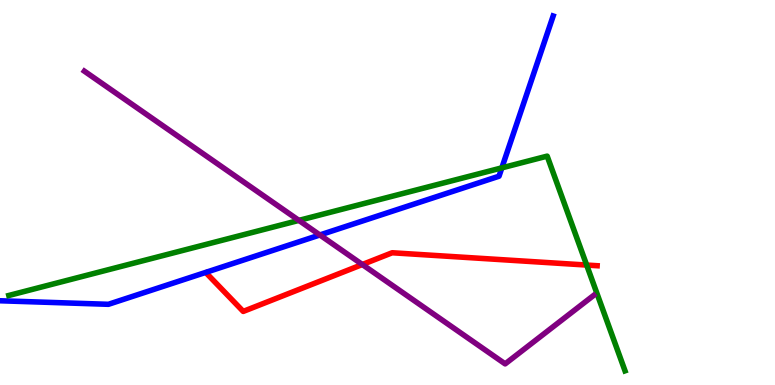[{'lines': ['blue', 'red'], 'intersections': []}, {'lines': ['green', 'red'], 'intersections': [{'x': 7.57, 'y': 3.12}]}, {'lines': ['purple', 'red'], 'intersections': [{'x': 4.68, 'y': 3.13}]}, {'lines': ['blue', 'green'], 'intersections': [{'x': 6.48, 'y': 5.64}]}, {'lines': ['blue', 'purple'], 'intersections': [{'x': 4.13, 'y': 3.9}]}, {'lines': ['green', 'purple'], 'intersections': [{'x': 3.86, 'y': 4.28}]}]